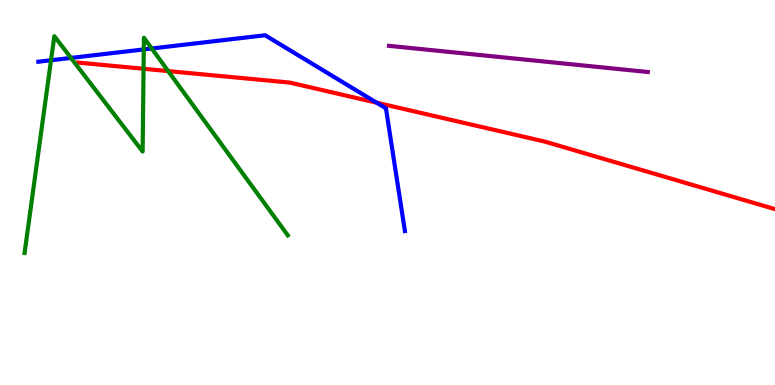[{'lines': ['blue', 'red'], 'intersections': [{'x': 4.86, 'y': 7.33}]}, {'lines': ['green', 'red'], 'intersections': [{'x': 1.85, 'y': 8.21}, {'x': 2.17, 'y': 8.15}]}, {'lines': ['purple', 'red'], 'intersections': []}, {'lines': ['blue', 'green'], 'intersections': [{'x': 0.658, 'y': 8.44}, {'x': 0.916, 'y': 8.5}, {'x': 1.86, 'y': 8.72}, {'x': 1.96, 'y': 8.74}]}, {'lines': ['blue', 'purple'], 'intersections': []}, {'lines': ['green', 'purple'], 'intersections': []}]